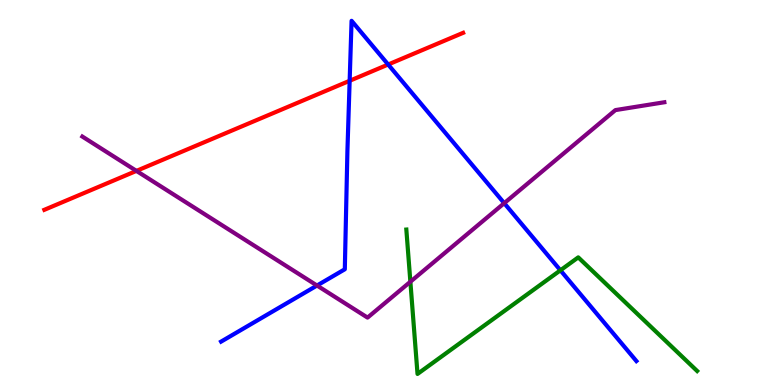[{'lines': ['blue', 'red'], 'intersections': [{'x': 4.51, 'y': 7.9}, {'x': 5.01, 'y': 8.32}]}, {'lines': ['green', 'red'], 'intersections': []}, {'lines': ['purple', 'red'], 'intersections': [{'x': 1.76, 'y': 5.56}]}, {'lines': ['blue', 'green'], 'intersections': [{'x': 7.23, 'y': 2.98}]}, {'lines': ['blue', 'purple'], 'intersections': [{'x': 4.09, 'y': 2.58}, {'x': 6.51, 'y': 4.72}]}, {'lines': ['green', 'purple'], 'intersections': [{'x': 5.3, 'y': 2.68}]}]